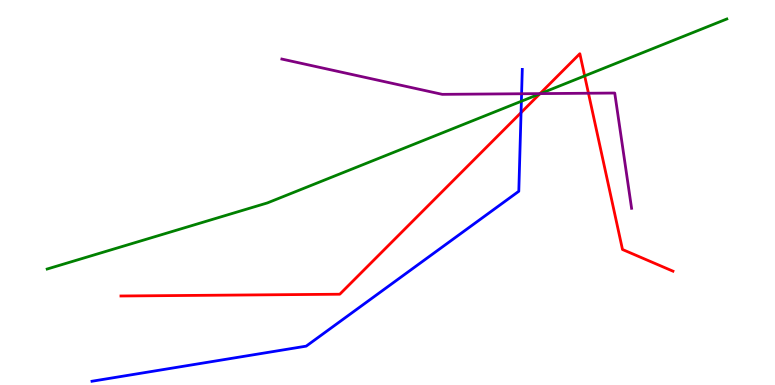[{'lines': ['blue', 'red'], 'intersections': [{'x': 6.72, 'y': 7.07}]}, {'lines': ['green', 'red'], 'intersections': [{'x': 6.96, 'y': 7.56}, {'x': 7.54, 'y': 8.03}]}, {'lines': ['purple', 'red'], 'intersections': [{'x': 6.97, 'y': 7.57}, {'x': 7.59, 'y': 7.58}]}, {'lines': ['blue', 'green'], 'intersections': [{'x': 6.73, 'y': 7.37}]}, {'lines': ['blue', 'purple'], 'intersections': [{'x': 6.73, 'y': 7.56}]}, {'lines': ['green', 'purple'], 'intersections': [{'x': 6.97, 'y': 7.57}]}]